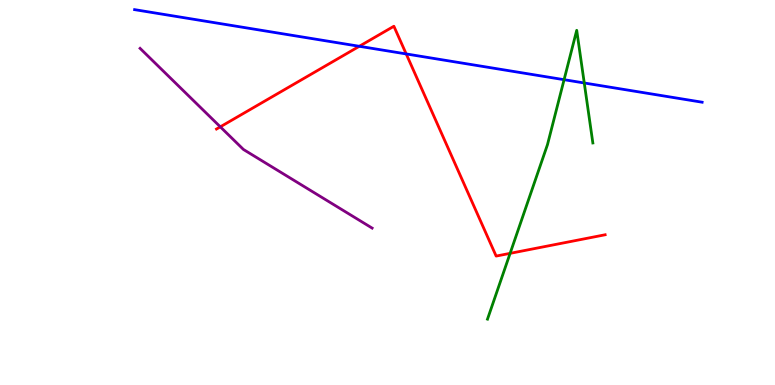[{'lines': ['blue', 'red'], 'intersections': [{'x': 4.64, 'y': 8.8}, {'x': 5.24, 'y': 8.6}]}, {'lines': ['green', 'red'], 'intersections': [{'x': 6.58, 'y': 3.42}]}, {'lines': ['purple', 'red'], 'intersections': [{'x': 2.84, 'y': 6.71}]}, {'lines': ['blue', 'green'], 'intersections': [{'x': 7.28, 'y': 7.93}, {'x': 7.54, 'y': 7.84}]}, {'lines': ['blue', 'purple'], 'intersections': []}, {'lines': ['green', 'purple'], 'intersections': []}]